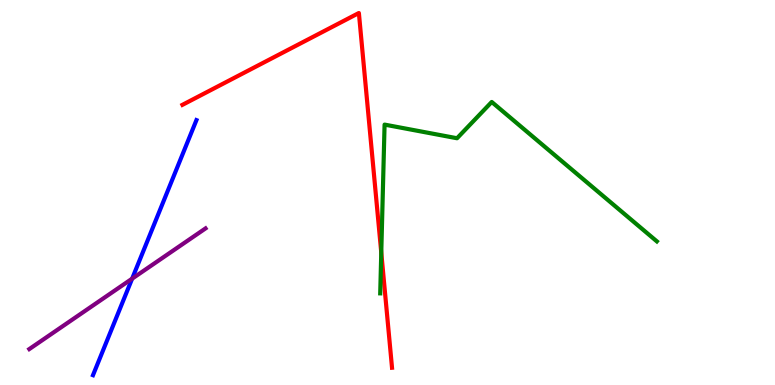[{'lines': ['blue', 'red'], 'intersections': []}, {'lines': ['green', 'red'], 'intersections': [{'x': 4.92, 'y': 3.44}]}, {'lines': ['purple', 'red'], 'intersections': []}, {'lines': ['blue', 'green'], 'intersections': []}, {'lines': ['blue', 'purple'], 'intersections': [{'x': 1.7, 'y': 2.76}]}, {'lines': ['green', 'purple'], 'intersections': []}]